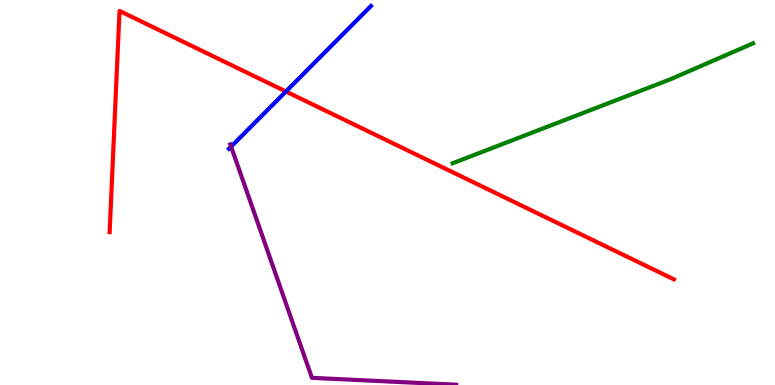[{'lines': ['blue', 'red'], 'intersections': [{'x': 3.69, 'y': 7.62}]}, {'lines': ['green', 'red'], 'intersections': []}, {'lines': ['purple', 'red'], 'intersections': []}, {'lines': ['blue', 'green'], 'intersections': []}, {'lines': ['blue', 'purple'], 'intersections': [{'x': 2.98, 'y': 6.19}]}, {'lines': ['green', 'purple'], 'intersections': []}]